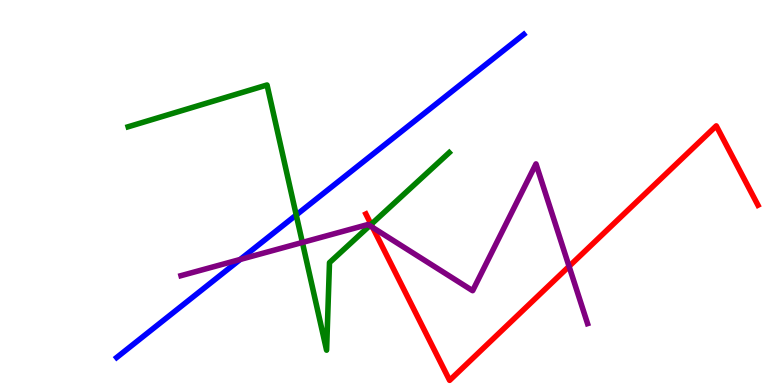[{'lines': ['blue', 'red'], 'intersections': []}, {'lines': ['green', 'red'], 'intersections': [{'x': 4.79, 'y': 4.17}]}, {'lines': ['purple', 'red'], 'intersections': [{'x': 4.81, 'y': 4.09}, {'x': 7.34, 'y': 3.08}]}, {'lines': ['blue', 'green'], 'intersections': [{'x': 3.82, 'y': 4.42}]}, {'lines': ['blue', 'purple'], 'intersections': [{'x': 3.1, 'y': 3.26}]}, {'lines': ['green', 'purple'], 'intersections': [{'x': 3.9, 'y': 3.7}, {'x': 4.77, 'y': 4.14}]}]